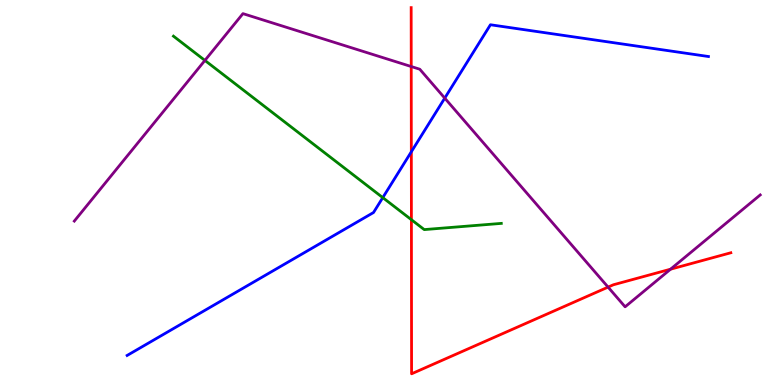[{'lines': ['blue', 'red'], 'intersections': [{'x': 5.31, 'y': 6.06}]}, {'lines': ['green', 'red'], 'intersections': [{'x': 5.31, 'y': 4.29}]}, {'lines': ['purple', 'red'], 'intersections': [{'x': 5.31, 'y': 8.27}, {'x': 7.85, 'y': 2.54}, {'x': 8.65, 'y': 3.01}]}, {'lines': ['blue', 'green'], 'intersections': [{'x': 4.94, 'y': 4.87}]}, {'lines': ['blue', 'purple'], 'intersections': [{'x': 5.74, 'y': 7.45}]}, {'lines': ['green', 'purple'], 'intersections': [{'x': 2.64, 'y': 8.43}]}]